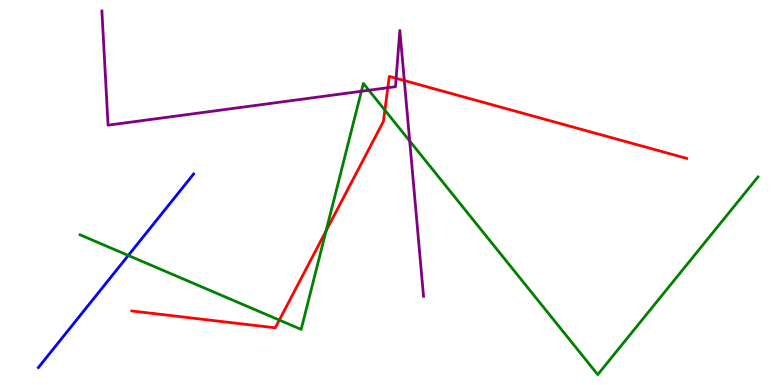[{'lines': ['blue', 'red'], 'intersections': []}, {'lines': ['green', 'red'], 'intersections': [{'x': 3.6, 'y': 1.69}, {'x': 4.21, 'y': 4.0}, {'x': 4.97, 'y': 7.14}]}, {'lines': ['purple', 'red'], 'intersections': [{'x': 5.0, 'y': 7.72}, {'x': 5.11, 'y': 7.97}, {'x': 5.22, 'y': 7.91}]}, {'lines': ['blue', 'green'], 'intersections': [{'x': 1.66, 'y': 3.36}]}, {'lines': ['blue', 'purple'], 'intersections': []}, {'lines': ['green', 'purple'], 'intersections': [{'x': 4.66, 'y': 7.63}, {'x': 4.76, 'y': 7.66}, {'x': 5.29, 'y': 6.34}]}]